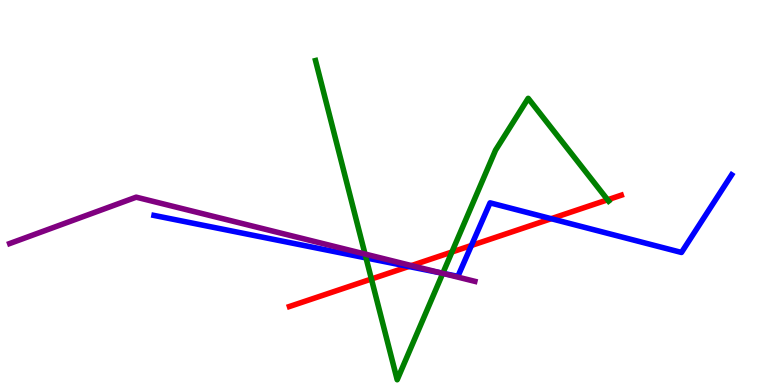[{'lines': ['blue', 'red'], 'intersections': [{'x': 5.27, 'y': 3.08}, {'x': 6.08, 'y': 3.62}, {'x': 7.11, 'y': 4.32}]}, {'lines': ['green', 'red'], 'intersections': [{'x': 4.79, 'y': 2.75}, {'x': 5.83, 'y': 3.45}, {'x': 7.84, 'y': 4.81}]}, {'lines': ['purple', 'red'], 'intersections': [{'x': 5.31, 'y': 3.1}]}, {'lines': ['blue', 'green'], 'intersections': [{'x': 4.72, 'y': 3.3}, {'x': 5.71, 'y': 2.9}]}, {'lines': ['blue', 'purple'], 'intersections': [{'x': 5.7, 'y': 2.91}]}, {'lines': ['green', 'purple'], 'intersections': [{'x': 4.71, 'y': 3.4}, {'x': 5.71, 'y': 2.9}]}]